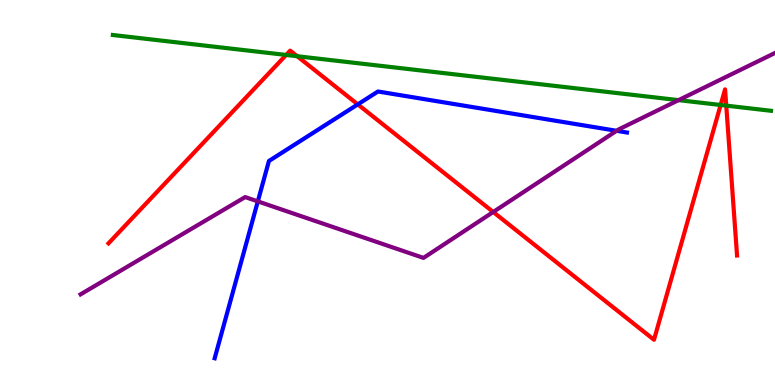[{'lines': ['blue', 'red'], 'intersections': [{'x': 4.62, 'y': 7.29}]}, {'lines': ['green', 'red'], 'intersections': [{'x': 3.69, 'y': 8.57}, {'x': 3.83, 'y': 8.54}, {'x': 9.3, 'y': 7.27}, {'x': 9.37, 'y': 7.26}]}, {'lines': ['purple', 'red'], 'intersections': [{'x': 6.36, 'y': 4.49}]}, {'lines': ['blue', 'green'], 'intersections': []}, {'lines': ['blue', 'purple'], 'intersections': [{'x': 3.33, 'y': 4.77}, {'x': 7.96, 'y': 6.6}]}, {'lines': ['green', 'purple'], 'intersections': [{'x': 8.76, 'y': 7.4}]}]